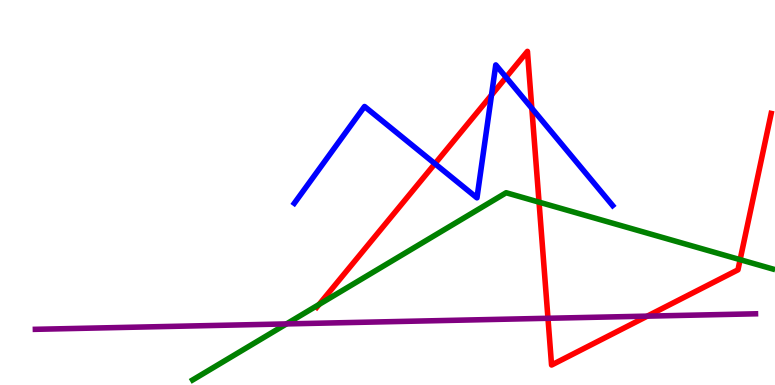[{'lines': ['blue', 'red'], 'intersections': [{'x': 5.61, 'y': 5.75}, {'x': 6.34, 'y': 7.53}, {'x': 6.53, 'y': 7.99}, {'x': 6.86, 'y': 7.19}]}, {'lines': ['green', 'red'], 'intersections': [{'x': 4.12, 'y': 2.09}, {'x': 6.96, 'y': 4.75}, {'x': 9.55, 'y': 3.26}]}, {'lines': ['purple', 'red'], 'intersections': [{'x': 7.07, 'y': 1.73}, {'x': 8.35, 'y': 1.79}]}, {'lines': ['blue', 'green'], 'intersections': []}, {'lines': ['blue', 'purple'], 'intersections': []}, {'lines': ['green', 'purple'], 'intersections': [{'x': 3.7, 'y': 1.59}]}]